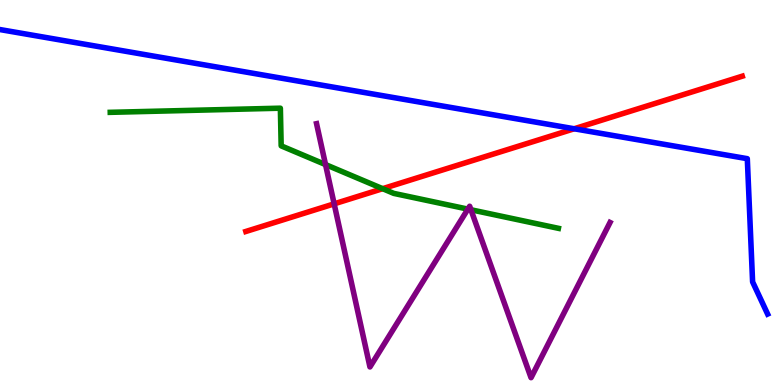[{'lines': ['blue', 'red'], 'intersections': [{'x': 7.41, 'y': 6.66}]}, {'lines': ['green', 'red'], 'intersections': [{'x': 4.94, 'y': 5.1}]}, {'lines': ['purple', 'red'], 'intersections': [{'x': 4.31, 'y': 4.71}]}, {'lines': ['blue', 'green'], 'intersections': []}, {'lines': ['blue', 'purple'], 'intersections': []}, {'lines': ['green', 'purple'], 'intersections': [{'x': 4.2, 'y': 5.73}, {'x': 6.04, 'y': 4.57}, {'x': 6.08, 'y': 4.55}]}]